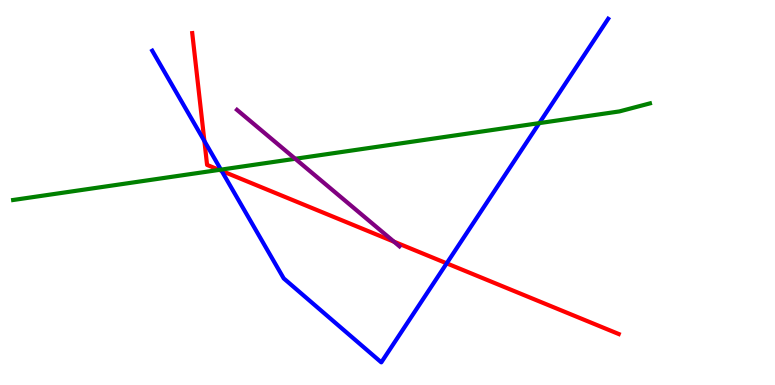[{'lines': ['blue', 'red'], 'intersections': [{'x': 2.64, 'y': 6.34}, {'x': 2.86, 'y': 5.56}, {'x': 5.76, 'y': 3.16}]}, {'lines': ['green', 'red'], 'intersections': [{'x': 2.83, 'y': 5.59}]}, {'lines': ['purple', 'red'], 'intersections': [{'x': 5.08, 'y': 3.72}]}, {'lines': ['blue', 'green'], 'intersections': [{'x': 2.85, 'y': 5.59}, {'x': 6.96, 'y': 6.8}]}, {'lines': ['blue', 'purple'], 'intersections': []}, {'lines': ['green', 'purple'], 'intersections': [{'x': 3.81, 'y': 5.88}]}]